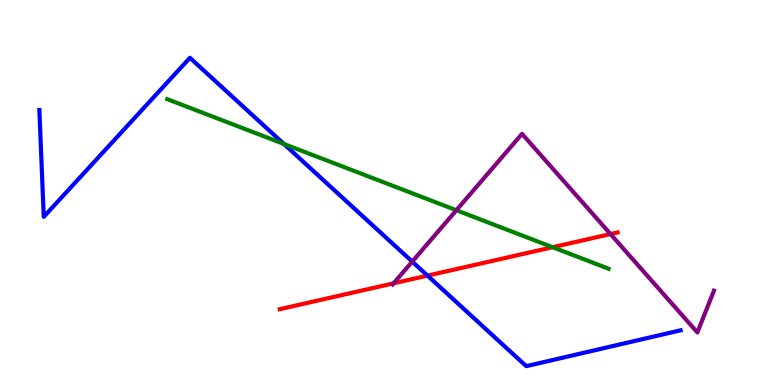[{'lines': ['blue', 'red'], 'intersections': [{'x': 5.52, 'y': 2.84}]}, {'lines': ['green', 'red'], 'intersections': [{'x': 7.13, 'y': 3.58}]}, {'lines': ['purple', 'red'], 'intersections': [{'x': 5.08, 'y': 2.64}, {'x': 7.88, 'y': 3.92}]}, {'lines': ['blue', 'green'], 'intersections': [{'x': 3.66, 'y': 6.26}]}, {'lines': ['blue', 'purple'], 'intersections': [{'x': 5.32, 'y': 3.2}]}, {'lines': ['green', 'purple'], 'intersections': [{'x': 5.89, 'y': 4.54}]}]